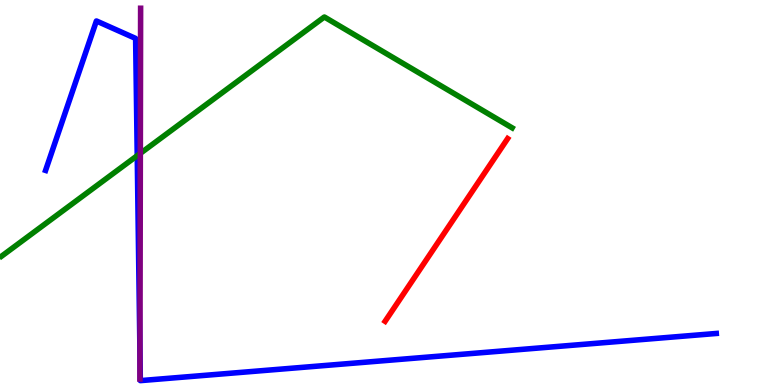[{'lines': ['blue', 'red'], 'intersections': []}, {'lines': ['green', 'red'], 'intersections': []}, {'lines': ['purple', 'red'], 'intersections': []}, {'lines': ['blue', 'green'], 'intersections': [{'x': 1.77, 'y': 5.96}]}, {'lines': ['blue', 'purple'], 'intersections': [{'x': 1.81, 'y': 0.821}]}, {'lines': ['green', 'purple'], 'intersections': [{'x': 1.81, 'y': 6.02}]}]